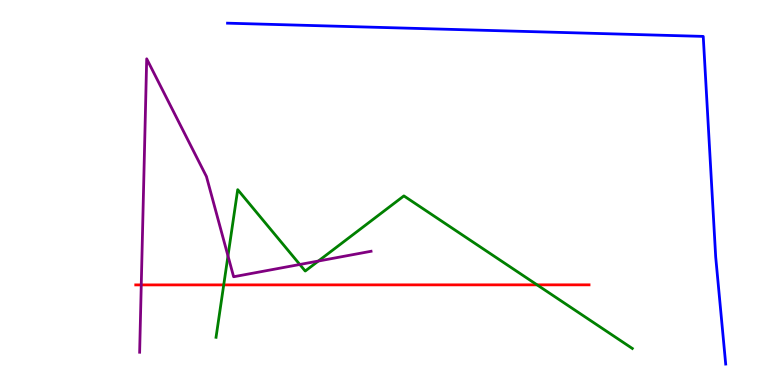[{'lines': ['blue', 'red'], 'intersections': []}, {'lines': ['green', 'red'], 'intersections': [{'x': 2.89, 'y': 2.6}, {'x': 6.93, 'y': 2.6}]}, {'lines': ['purple', 'red'], 'intersections': [{'x': 1.82, 'y': 2.6}]}, {'lines': ['blue', 'green'], 'intersections': []}, {'lines': ['blue', 'purple'], 'intersections': []}, {'lines': ['green', 'purple'], 'intersections': [{'x': 2.94, 'y': 3.35}, {'x': 3.87, 'y': 3.13}, {'x': 4.11, 'y': 3.22}]}]